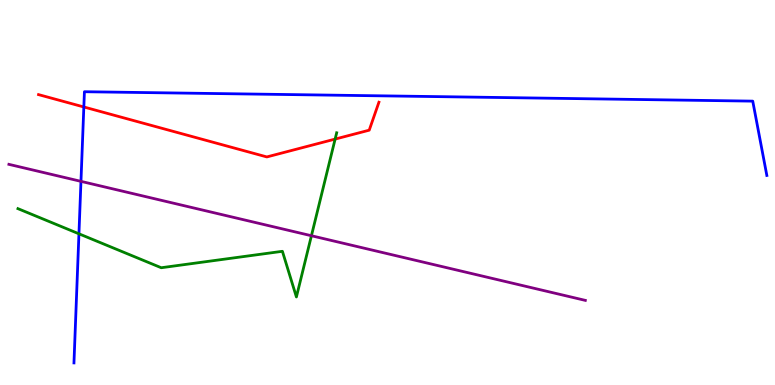[{'lines': ['blue', 'red'], 'intersections': [{'x': 1.08, 'y': 7.22}]}, {'lines': ['green', 'red'], 'intersections': [{'x': 4.32, 'y': 6.39}]}, {'lines': ['purple', 'red'], 'intersections': []}, {'lines': ['blue', 'green'], 'intersections': [{'x': 1.02, 'y': 3.93}]}, {'lines': ['blue', 'purple'], 'intersections': [{'x': 1.04, 'y': 5.29}]}, {'lines': ['green', 'purple'], 'intersections': [{'x': 4.02, 'y': 3.88}]}]